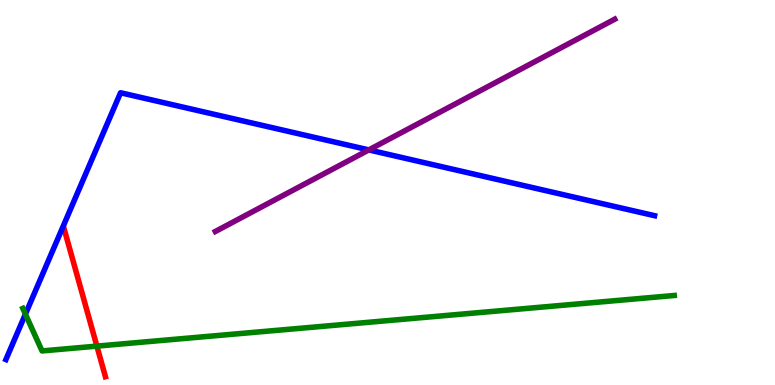[{'lines': ['blue', 'red'], 'intersections': []}, {'lines': ['green', 'red'], 'intersections': [{'x': 1.25, 'y': 1.01}]}, {'lines': ['purple', 'red'], 'intersections': []}, {'lines': ['blue', 'green'], 'intersections': [{'x': 0.328, 'y': 1.84}]}, {'lines': ['blue', 'purple'], 'intersections': [{'x': 4.76, 'y': 6.11}]}, {'lines': ['green', 'purple'], 'intersections': []}]